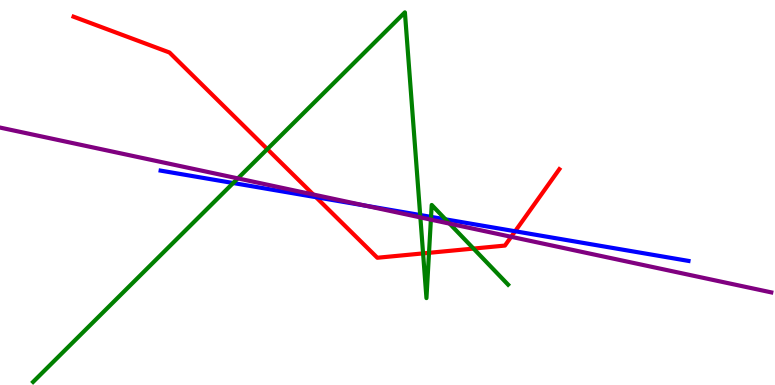[{'lines': ['blue', 'red'], 'intersections': [{'x': 4.08, 'y': 4.88}, {'x': 6.65, 'y': 3.99}]}, {'lines': ['green', 'red'], 'intersections': [{'x': 3.45, 'y': 6.13}, {'x': 5.46, 'y': 3.42}, {'x': 5.54, 'y': 3.43}, {'x': 6.11, 'y': 3.54}]}, {'lines': ['purple', 'red'], 'intersections': [{'x': 4.04, 'y': 4.95}, {'x': 6.6, 'y': 3.85}]}, {'lines': ['blue', 'green'], 'intersections': [{'x': 3.01, 'y': 5.25}, {'x': 5.42, 'y': 4.42}, {'x': 5.56, 'y': 4.37}, {'x': 5.75, 'y': 4.3}]}, {'lines': ['blue', 'purple'], 'intersections': [{'x': 4.71, 'y': 4.66}]}, {'lines': ['green', 'purple'], 'intersections': [{'x': 3.07, 'y': 5.37}, {'x': 5.42, 'y': 4.35}, {'x': 5.56, 'y': 4.3}, {'x': 5.8, 'y': 4.19}]}]